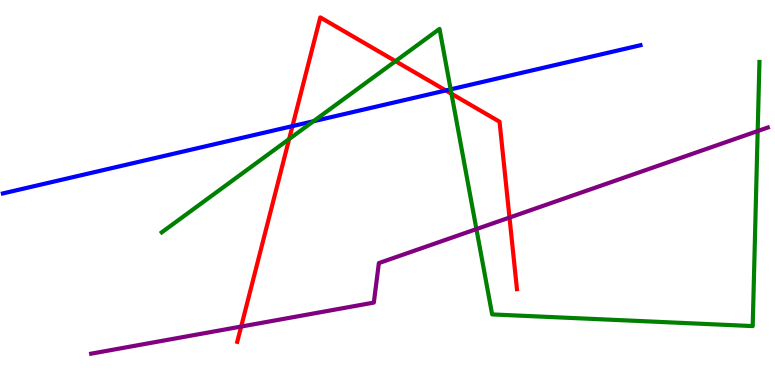[{'lines': ['blue', 'red'], 'intersections': [{'x': 3.77, 'y': 6.72}, {'x': 5.75, 'y': 7.65}]}, {'lines': ['green', 'red'], 'intersections': [{'x': 3.73, 'y': 6.39}, {'x': 5.1, 'y': 8.41}, {'x': 5.83, 'y': 7.57}]}, {'lines': ['purple', 'red'], 'intersections': [{'x': 3.11, 'y': 1.52}, {'x': 6.57, 'y': 4.35}]}, {'lines': ['blue', 'green'], 'intersections': [{'x': 4.04, 'y': 6.85}, {'x': 5.81, 'y': 7.68}]}, {'lines': ['blue', 'purple'], 'intersections': []}, {'lines': ['green', 'purple'], 'intersections': [{'x': 6.15, 'y': 4.05}, {'x': 9.78, 'y': 6.6}]}]